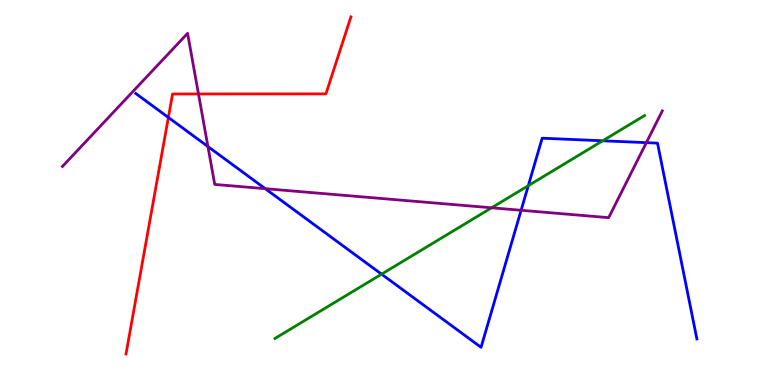[{'lines': ['blue', 'red'], 'intersections': [{'x': 2.17, 'y': 6.95}]}, {'lines': ['green', 'red'], 'intersections': []}, {'lines': ['purple', 'red'], 'intersections': [{'x': 2.56, 'y': 7.56}]}, {'lines': ['blue', 'green'], 'intersections': [{'x': 4.92, 'y': 2.88}, {'x': 6.82, 'y': 5.18}, {'x': 7.78, 'y': 6.34}]}, {'lines': ['blue', 'purple'], 'intersections': [{'x': 2.68, 'y': 6.19}, {'x': 3.42, 'y': 5.1}, {'x': 6.72, 'y': 4.54}, {'x': 8.34, 'y': 6.29}]}, {'lines': ['green', 'purple'], 'intersections': [{'x': 6.34, 'y': 4.6}]}]